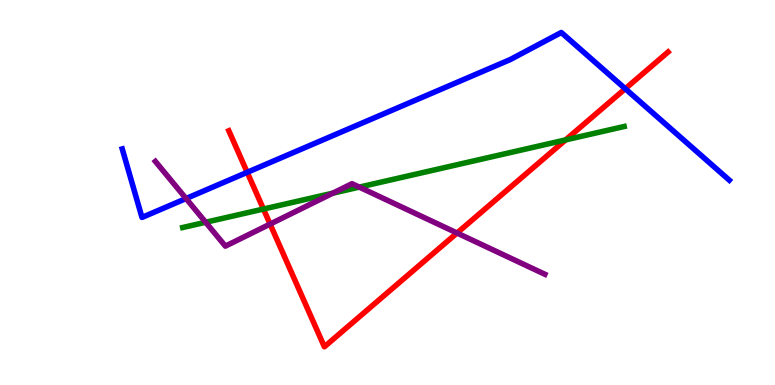[{'lines': ['blue', 'red'], 'intersections': [{'x': 3.19, 'y': 5.52}, {'x': 8.07, 'y': 7.7}]}, {'lines': ['green', 'red'], 'intersections': [{'x': 3.4, 'y': 4.57}, {'x': 7.3, 'y': 6.37}]}, {'lines': ['purple', 'red'], 'intersections': [{'x': 3.49, 'y': 4.18}, {'x': 5.9, 'y': 3.95}]}, {'lines': ['blue', 'green'], 'intersections': []}, {'lines': ['blue', 'purple'], 'intersections': [{'x': 2.4, 'y': 4.84}]}, {'lines': ['green', 'purple'], 'intersections': [{'x': 2.65, 'y': 4.23}, {'x': 4.29, 'y': 4.98}, {'x': 4.64, 'y': 5.14}]}]